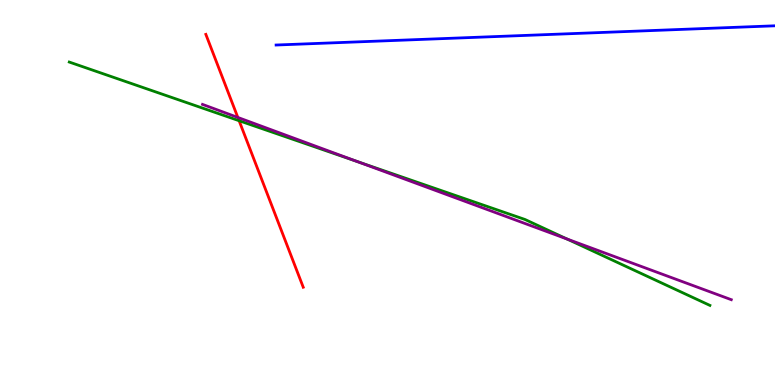[{'lines': ['blue', 'red'], 'intersections': []}, {'lines': ['green', 'red'], 'intersections': [{'x': 3.09, 'y': 6.86}]}, {'lines': ['purple', 'red'], 'intersections': [{'x': 3.07, 'y': 6.95}]}, {'lines': ['blue', 'green'], 'intersections': []}, {'lines': ['blue', 'purple'], 'intersections': []}, {'lines': ['green', 'purple'], 'intersections': [{'x': 4.61, 'y': 5.81}, {'x': 7.32, 'y': 3.79}]}]